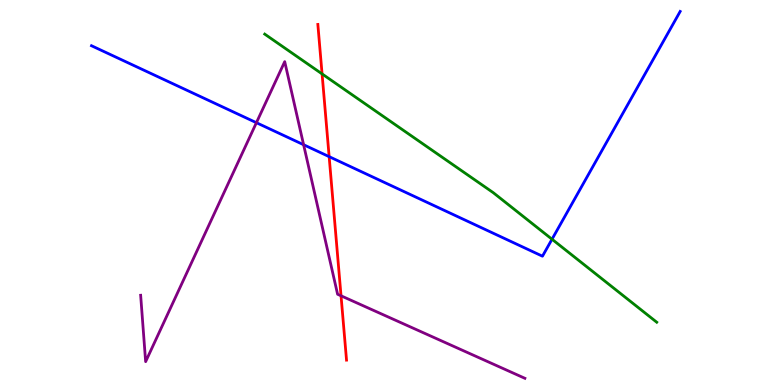[{'lines': ['blue', 'red'], 'intersections': [{'x': 4.25, 'y': 5.93}]}, {'lines': ['green', 'red'], 'intersections': [{'x': 4.16, 'y': 8.08}]}, {'lines': ['purple', 'red'], 'intersections': [{'x': 4.4, 'y': 2.32}]}, {'lines': ['blue', 'green'], 'intersections': [{'x': 7.12, 'y': 3.79}]}, {'lines': ['blue', 'purple'], 'intersections': [{'x': 3.31, 'y': 6.81}, {'x': 3.92, 'y': 6.24}]}, {'lines': ['green', 'purple'], 'intersections': []}]